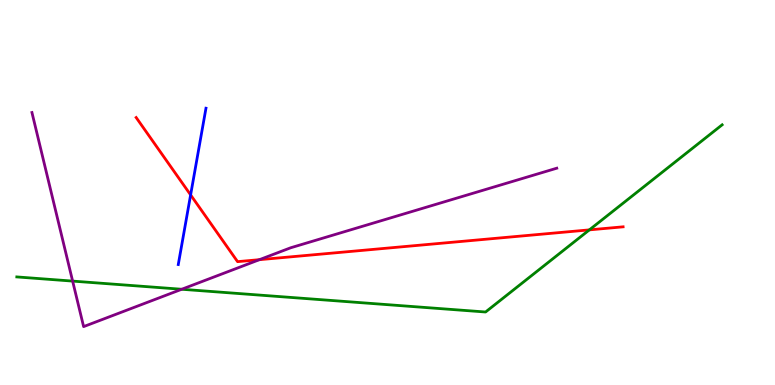[{'lines': ['blue', 'red'], 'intersections': [{'x': 2.46, 'y': 4.94}]}, {'lines': ['green', 'red'], 'intersections': [{'x': 7.6, 'y': 4.03}]}, {'lines': ['purple', 'red'], 'intersections': [{'x': 3.35, 'y': 3.26}]}, {'lines': ['blue', 'green'], 'intersections': []}, {'lines': ['blue', 'purple'], 'intersections': []}, {'lines': ['green', 'purple'], 'intersections': [{'x': 0.937, 'y': 2.7}, {'x': 2.34, 'y': 2.49}]}]